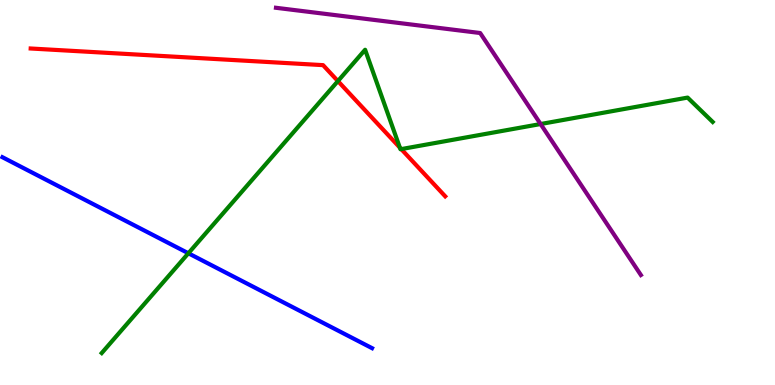[{'lines': ['blue', 'red'], 'intersections': []}, {'lines': ['green', 'red'], 'intersections': [{'x': 4.36, 'y': 7.89}, {'x': 5.16, 'y': 6.17}, {'x': 5.18, 'y': 6.13}]}, {'lines': ['purple', 'red'], 'intersections': []}, {'lines': ['blue', 'green'], 'intersections': [{'x': 2.43, 'y': 3.42}]}, {'lines': ['blue', 'purple'], 'intersections': []}, {'lines': ['green', 'purple'], 'intersections': [{'x': 6.98, 'y': 6.78}]}]